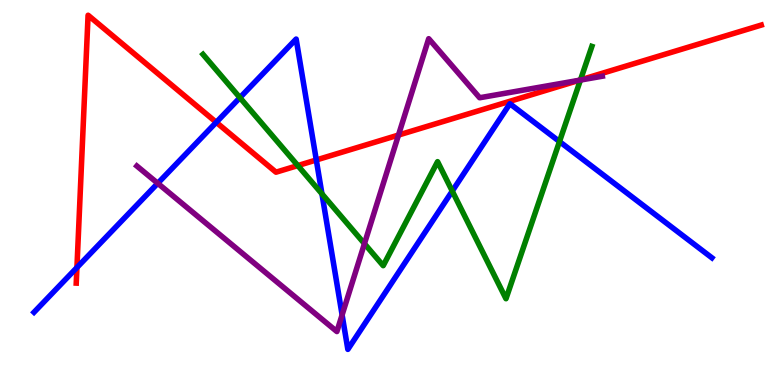[{'lines': ['blue', 'red'], 'intersections': [{'x': 0.993, 'y': 3.05}, {'x': 2.79, 'y': 6.82}, {'x': 4.08, 'y': 5.84}]}, {'lines': ['green', 'red'], 'intersections': [{'x': 3.84, 'y': 5.7}, {'x': 7.49, 'y': 7.92}]}, {'lines': ['purple', 'red'], 'intersections': [{'x': 5.14, 'y': 6.49}, {'x': 7.47, 'y': 7.91}]}, {'lines': ['blue', 'green'], 'intersections': [{'x': 3.1, 'y': 7.46}, {'x': 4.15, 'y': 4.96}, {'x': 5.84, 'y': 5.04}, {'x': 7.22, 'y': 6.32}]}, {'lines': ['blue', 'purple'], 'intersections': [{'x': 2.04, 'y': 5.24}, {'x': 4.41, 'y': 1.82}]}, {'lines': ['green', 'purple'], 'intersections': [{'x': 4.7, 'y': 3.67}, {'x': 7.49, 'y': 7.92}]}]